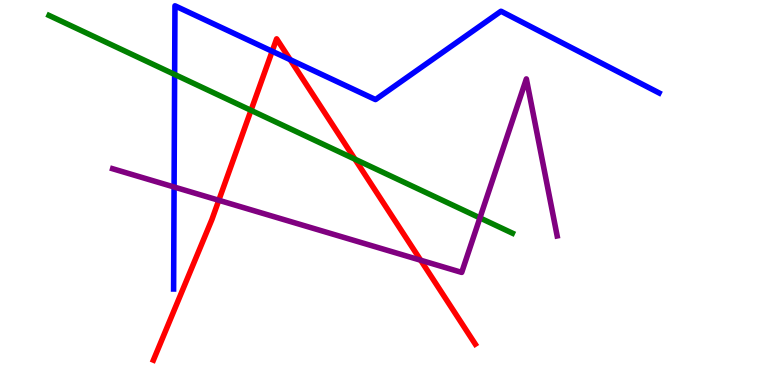[{'lines': ['blue', 'red'], 'intersections': [{'x': 3.51, 'y': 8.67}, {'x': 3.74, 'y': 8.45}]}, {'lines': ['green', 'red'], 'intersections': [{'x': 3.24, 'y': 7.13}, {'x': 4.58, 'y': 5.87}]}, {'lines': ['purple', 'red'], 'intersections': [{'x': 2.82, 'y': 4.8}, {'x': 5.43, 'y': 3.24}]}, {'lines': ['blue', 'green'], 'intersections': [{'x': 2.25, 'y': 8.07}]}, {'lines': ['blue', 'purple'], 'intersections': [{'x': 2.25, 'y': 5.14}]}, {'lines': ['green', 'purple'], 'intersections': [{'x': 6.19, 'y': 4.34}]}]